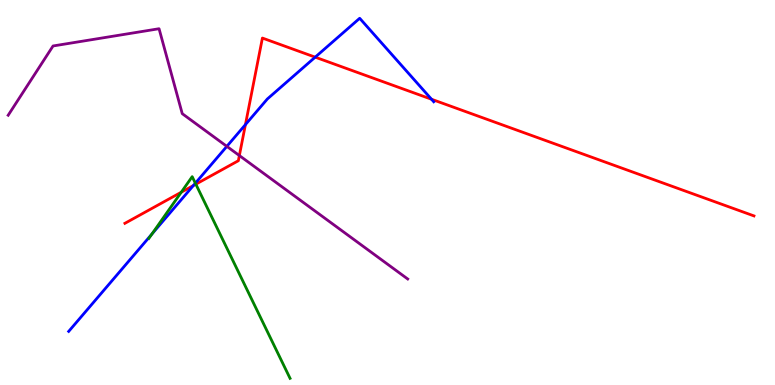[{'lines': ['blue', 'red'], 'intersections': [{'x': 2.49, 'y': 5.18}, {'x': 3.17, 'y': 6.76}, {'x': 4.07, 'y': 8.52}, {'x': 5.57, 'y': 7.42}]}, {'lines': ['green', 'red'], 'intersections': [{'x': 2.34, 'y': 5.01}, {'x': 2.53, 'y': 5.22}]}, {'lines': ['purple', 'red'], 'intersections': [{'x': 3.09, 'y': 5.96}]}, {'lines': ['blue', 'green'], 'intersections': [{'x': 1.96, 'y': 3.92}, {'x': 2.52, 'y': 5.24}]}, {'lines': ['blue', 'purple'], 'intersections': [{'x': 2.93, 'y': 6.2}]}, {'lines': ['green', 'purple'], 'intersections': []}]